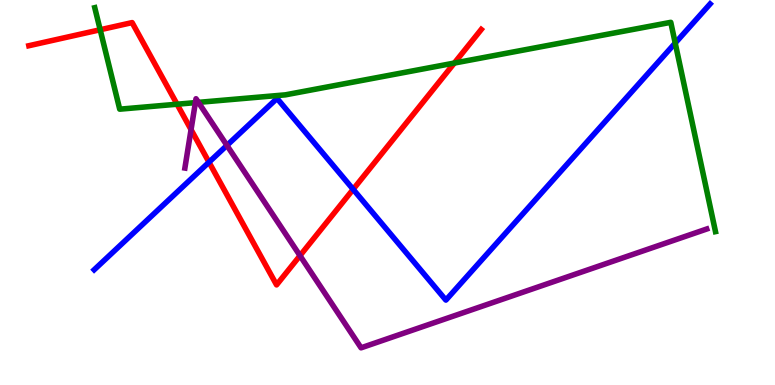[{'lines': ['blue', 'red'], 'intersections': [{'x': 2.7, 'y': 5.79}, {'x': 4.56, 'y': 5.08}]}, {'lines': ['green', 'red'], 'intersections': [{'x': 1.29, 'y': 9.23}, {'x': 2.28, 'y': 7.29}, {'x': 5.86, 'y': 8.36}]}, {'lines': ['purple', 'red'], 'intersections': [{'x': 2.47, 'y': 6.63}, {'x': 3.87, 'y': 3.36}]}, {'lines': ['blue', 'green'], 'intersections': [{'x': 8.71, 'y': 8.88}]}, {'lines': ['blue', 'purple'], 'intersections': [{'x': 2.93, 'y': 6.22}]}, {'lines': ['green', 'purple'], 'intersections': [{'x': 2.52, 'y': 7.33}, {'x': 2.56, 'y': 7.34}]}]